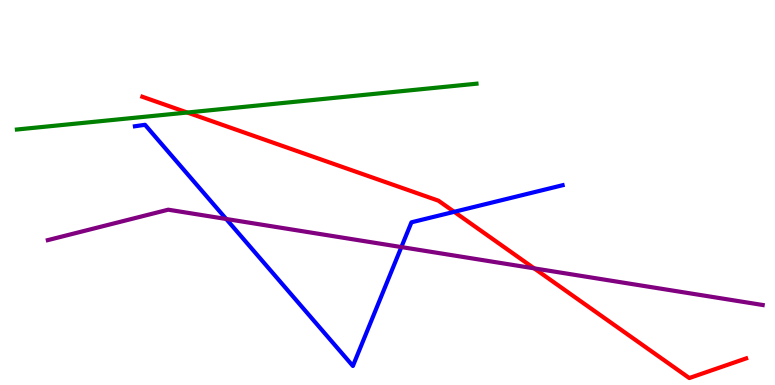[{'lines': ['blue', 'red'], 'intersections': [{'x': 5.86, 'y': 4.5}]}, {'lines': ['green', 'red'], 'intersections': [{'x': 2.42, 'y': 7.08}]}, {'lines': ['purple', 'red'], 'intersections': [{'x': 6.89, 'y': 3.03}]}, {'lines': ['blue', 'green'], 'intersections': []}, {'lines': ['blue', 'purple'], 'intersections': [{'x': 2.92, 'y': 4.31}, {'x': 5.18, 'y': 3.58}]}, {'lines': ['green', 'purple'], 'intersections': []}]